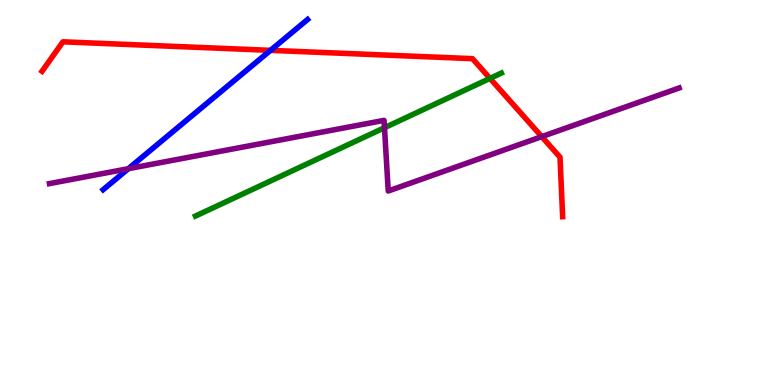[{'lines': ['blue', 'red'], 'intersections': [{'x': 3.49, 'y': 8.69}]}, {'lines': ['green', 'red'], 'intersections': [{'x': 6.32, 'y': 7.96}]}, {'lines': ['purple', 'red'], 'intersections': [{'x': 6.99, 'y': 6.45}]}, {'lines': ['blue', 'green'], 'intersections': []}, {'lines': ['blue', 'purple'], 'intersections': [{'x': 1.66, 'y': 5.62}]}, {'lines': ['green', 'purple'], 'intersections': [{'x': 4.96, 'y': 6.68}]}]